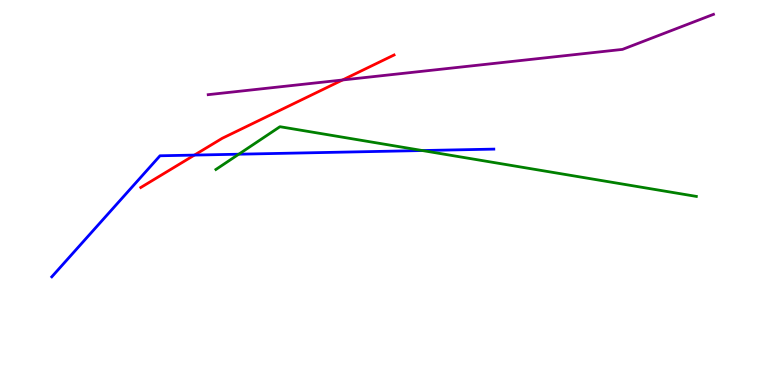[{'lines': ['blue', 'red'], 'intersections': [{'x': 2.51, 'y': 5.97}]}, {'lines': ['green', 'red'], 'intersections': []}, {'lines': ['purple', 'red'], 'intersections': [{'x': 4.42, 'y': 7.92}]}, {'lines': ['blue', 'green'], 'intersections': [{'x': 3.08, 'y': 5.99}, {'x': 5.45, 'y': 6.09}]}, {'lines': ['blue', 'purple'], 'intersections': []}, {'lines': ['green', 'purple'], 'intersections': []}]